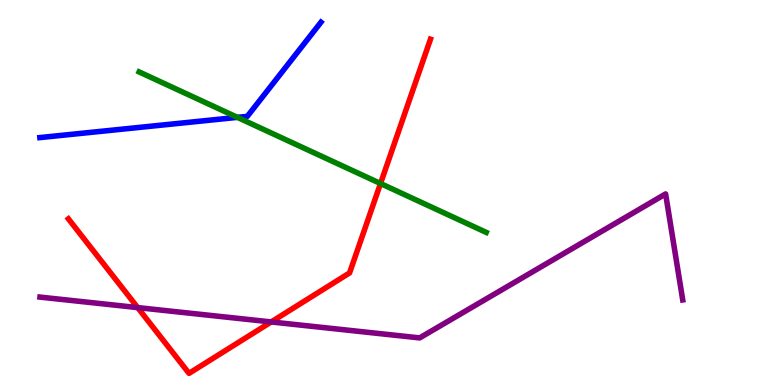[{'lines': ['blue', 'red'], 'intersections': []}, {'lines': ['green', 'red'], 'intersections': [{'x': 4.91, 'y': 5.23}]}, {'lines': ['purple', 'red'], 'intersections': [{'x': 1.78, 'y': 2.01}, {'x': 3.5, 'y': 1.64}]}, {'lines': ['blue', 'green'], 'intersections': [{'x': 3.06, 'y': 6.95}]}, {'lines': ['blue', 'purple'], 'intersections': []}, {'lines': ['green', 'purple'], 'intersections': []}]